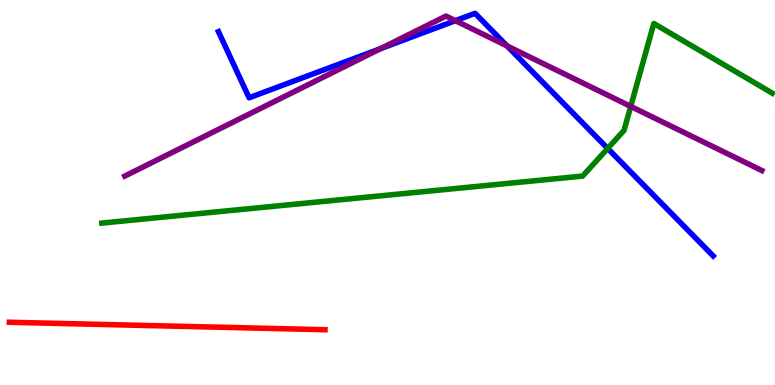[{'lines': ['blue', 'red'], 'intersections': []}, {'lines': ['green', 'red'], 'intersections': []}, {'lines': ['purple', 'red'], 'intersections': []}, {'lines': ['blue', 'green'], 'intersections': [{'x': 7.84, 'y': 6.14}]}, {'lines': ['blue', 'purple'], 'intersections': [{'x': 4.91, 'y': 8.74}, {'x': 5.88, 'y': 9.46}, {'x': 6.54, 'y': 8.81}]}, {'lines': ['green', 'purple'], 'intersections': [{'x': 8.14, 'y': 7.24}]}]